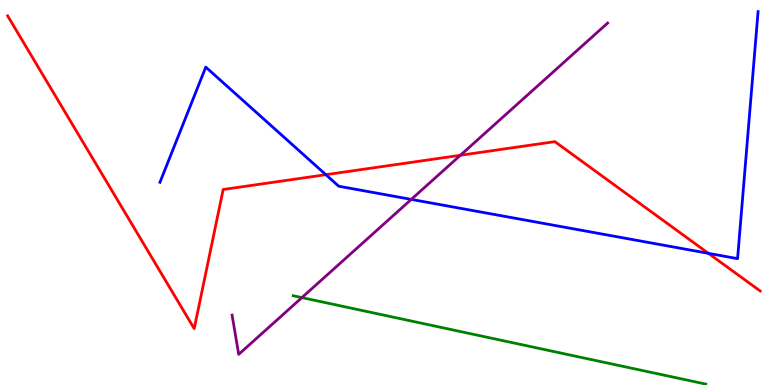[{'lines': ['blue', 'red'], 'intersections': [{'x': 4.2, 'y': 5.46}, {'x': 9.14, 'y': 3.42}]}, {'lines': ['green', 'red'], 'intersections': []}, {'lines': ['purple', 'red'], 'intersections': [{'x': 5.94, 'y': 5.97}]}, {'lines': ['blue', 'green'], 'intersections': []}, {'lines': ['blue', 'purple'], 'intersections': [{'x': 5.31, 'y': 4.82}]}, {'lines': ['green', 'purple'], 'intersections': [{'x': 3.9, 'y': 2.27}]}]